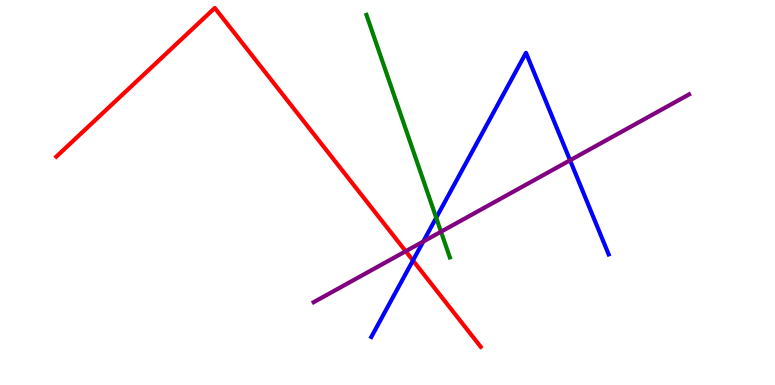[{'lines': ['blue', 'red'], 'intersections': [{'x': 5.33, 'y': 3.23}]}, {'lines': ['green', 'red'], 'intersections': []}, {'lines': ['purple', 'red'], 'intersections': [{'x': 5.24, 'y': 3.47}]}, {'lines': ['blue', 'green'], 'intersections': [{'x': 5.63, 'y': 4.34}]}, {'lines': ['blue', 'purple'], 'intersections': [{'x': 5.46, 'y': 3.73}, {'x': 7.36, 'y': 5.84}]}, {'lines': ['green', 'purple'], 'intersections': [{'x': 5.69, 'y': 3.98}]}]